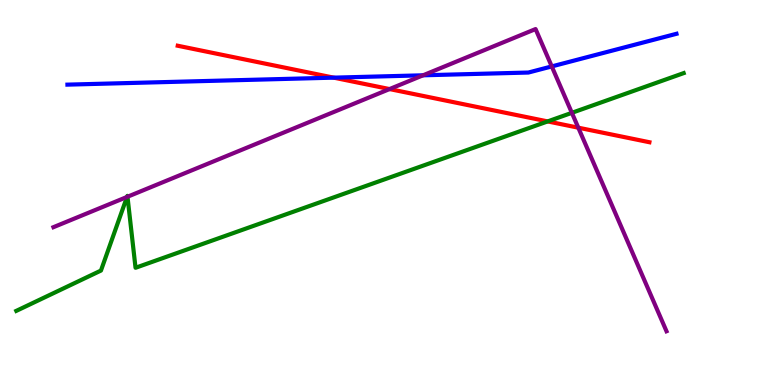[{'lines': ['blue', 'red'], 'intersections': [{'x': 4.31, 'y': 7.98}]}, {'lines': ['green', 'red'], 'intersections': [{'x': 7.07, 'y': 6.85}]}, {'lines': ['purple', 'red'], 'intersections': [{'x': 5.03, 'y': 7.69}, {'x': 7.46, 'y': 6.68}]}, {'lines': ['blue', 'green'], 'intersections': []}, {'lines': ['blue', 'purple'], 'intersections': [{'x': 5.46, 'y': 8.04}, {'x': 7.12, 'y': 8.27}]}, {'lines': ['green', 'purple'], 'intersections': [{'x': 1.64, 'y': 4.88}, {'x': 1.65, 'y': 4.89}, {'x': 7.38, 'y': 7.07}]}]